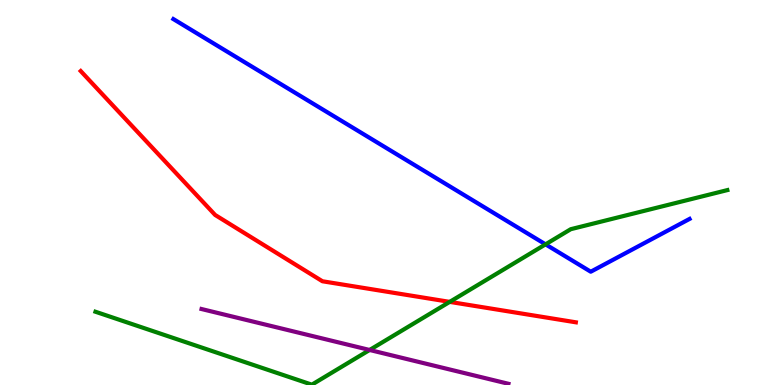[{'lines': ['blue', 'red'], 'intersections': []}, {'lines': ['green', 'red'], 'intersections': [{'x': 5.8, 'y': 2.16}]}, {'lines': ['purple', 'red'], 'intersections': []}, {'lines': ['blue', 'green'], 'intersections': [{'x': 7.04, 'y': 3.65}]}, {'lines': ['blue', 'purple'], 'intersections': []}, {'lines': ['green', 'purple'], 'intersections': [{'x': 4.77, 'y': 0.91}]}]